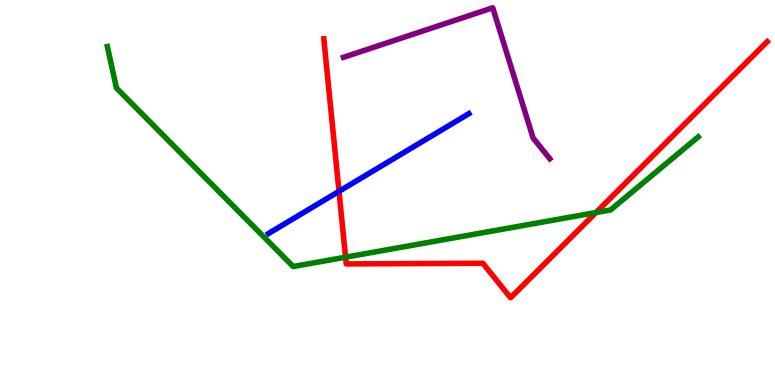[{'lines': ['blue', 'red'], 'intersections': [{'x': 4.37, 'y': 5.03}]}, {'lines': ['green', 'red'], 'intersections': [{'x': 4.46, 'y': 3.32}, {'x': 7.69, 'y': 4.48}]}, {'lines': ['purple', 'red'], 'intersections': []}, {'lines': ['blue', 'green'], 'intersections': []}, {'lines': ['blue', 'purple'], 'intersections': []}, {'lines': ['green', 'purple'], 'intersections': []}]